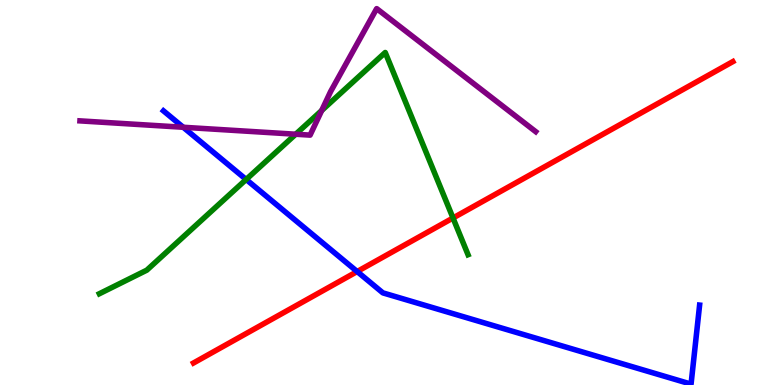[{'lines': ['blue', 'red'], 'intersections': [{'x': 4.61, 'y': 2.95}]}, {'lines': ['green', 'red'], 'intersections': [{'x': 5.85, 'y': 4.34}]}, {'lines': ['purple', 'red'], 'intersections': []}, {'lines': ['blue', 'green'], 'intersections': [{'x': 3.18, 'y': 5.34}]}, {'lines': ['blue', 'purple'], 'intersections': [{'x': 2.36, 'y': 6.69}]}, {'lines': ['green', 'purple'], 'intersections': [{'x': 3.82, 'y': 6.51}, {'x': 4.15, 'y': 7.13}]}]